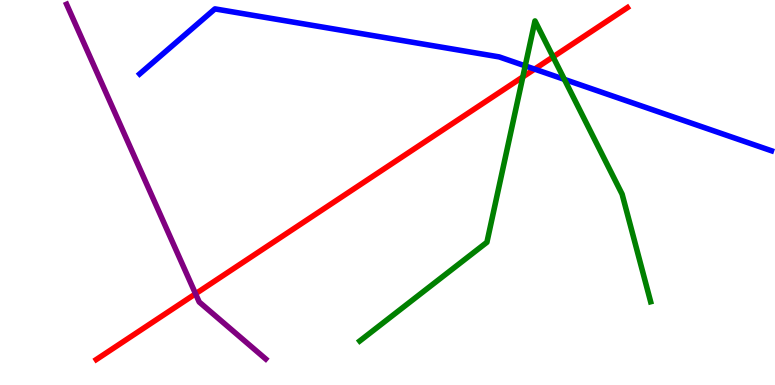[{'lines': ['blue', 'red'], 'intersections': [{'x': 6.9, 'y': 8.2}]}, {'lines': ['green', 'red'], 'intersections': [{'x': 6.75, 'y': 8.0}, {'x': 7.14, 'y': 8.52}]}, {'lines': ['purple', 'red'], 'intersections': [{'x': 2.52, 'y': 2.37}]}, {'lines': ['blue', 'green'], 'intersections': [{'x': 6.78, 'y': 8.29}, {'x': 7.28, 'y': 7.94}]}, {'lines': ['blue', 'purple'], 'intersections': []}, {'lines': ['green', 'purple'], 'intersections': []}]